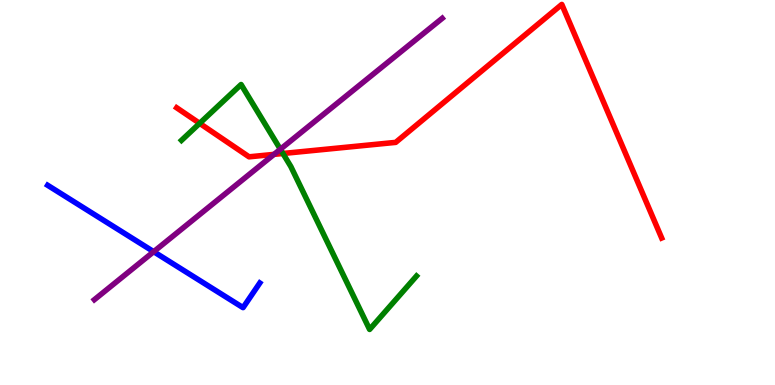[{'lines': ['blue', 'red'], 'intersections': []}, {'lines': ['green', 'red'], 'intersections': [{'x': 2.58, 'y': 6.8}, {'x': 3.65, 'y': 6.01}]}, {'lines': ['purple', 'red'], 'intersections': [{'x': 3.54, 'y': 5.99}]}, {'lines': ['blue', 'green'], 'intersections': []}, {'lines': ['blue', 'purple'], 'intersections': [{'x': 1.98, 'y': 3.46}]}, {'lines': ['green', 'purple'], 'intersections': [{'x': 3.62, 'y': 6.12}]}]